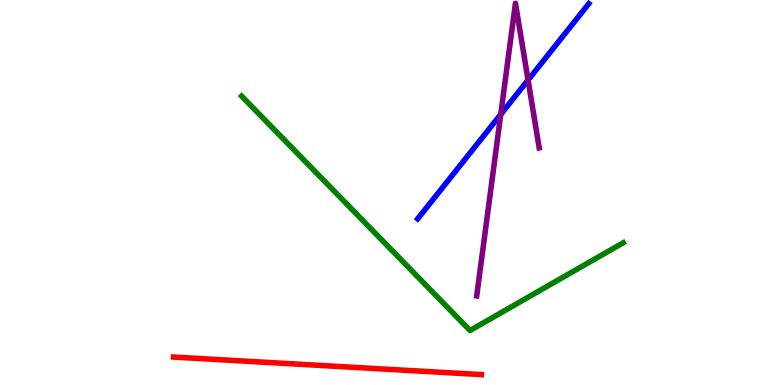[{'lines': ['blue', 'red'], 'intersections': []}, {'lines': ['green', 'red'], 'intersections': []}, {'lines': ['purple', 'red'], 'intersections': []}, {'lines': ['blue', 'green'], 'intersections': []}, {'lines': ['blue', 'purple'], 'intersections': [{'x': 6.46, 'y': 7.03}, {'x': 6.81, 'y': 7.92}]}, {'lines': ['green', 'purple'], 'intersections': []}]